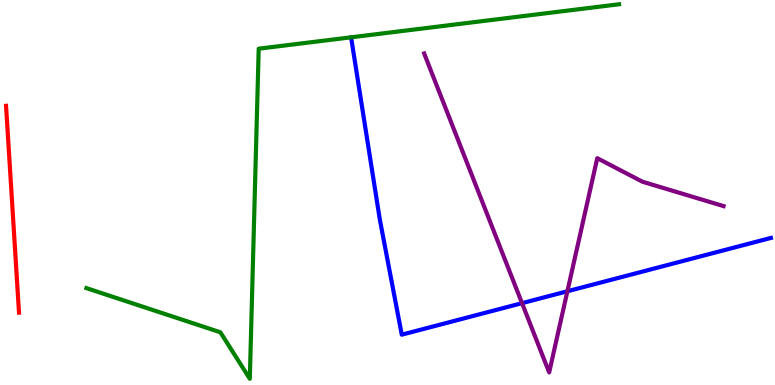[{'lines': ['blue', 'red'], 'intersections': []}, {'lines': ['green', 'red'], 'intersections': []}, {'lines': ['purple', 'red'], 'intersections': []}, {'lines': ['blue', 'green'], 'intersections': []}, {'lines': ['blue', 'purple'], 'intersections': [{'x': 6.74, 'y': 2.13}, {'x': 7.32, 'y': 2.43}]}, {'lines': ['green', 'purple'], 'intersections': []}]